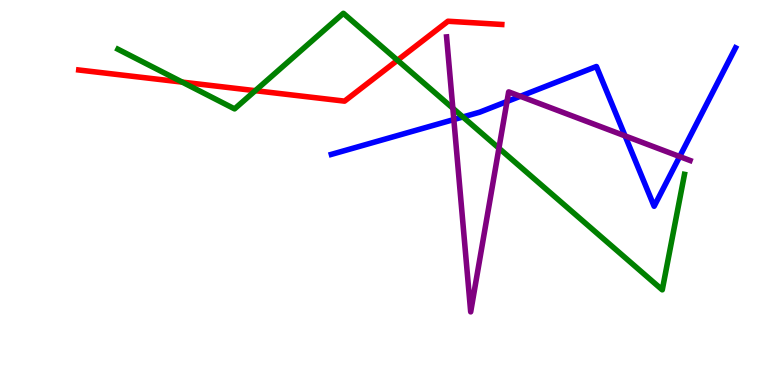[{'lines': ['blue', 'red'], 'intersections': []}, {'lines': ['green', 'red'], 'intersections': [{'x': 2.35, 'y': 7.87}, {'x': 3.29, 'y': 7.64}, {'x': 5.13, 'y': 8.44}]}, {'lines': ['purple', 'red'], 'intersections': []}, {'lines': ['blue', 'green'], 'intersections': [{'x': 5.97, 'y': 6.96}]}, {'lines': ['blue', 'purple'], 'intersections': [{'x': 5.86, 'y': 6.89}, {'x': 6.54, 'y': 7.36}, {'x': 6.71, 'y': 7.5}, {'x': 8.07, 'y': 6.47}, {'x': 8.77, 'y': 5.93}]}, {'lines': ['green', 'purple'], 'intersections': [{'x': 5.84, 'y': 7.19}, {'x': 6.44, 'y': 6.15}]}]